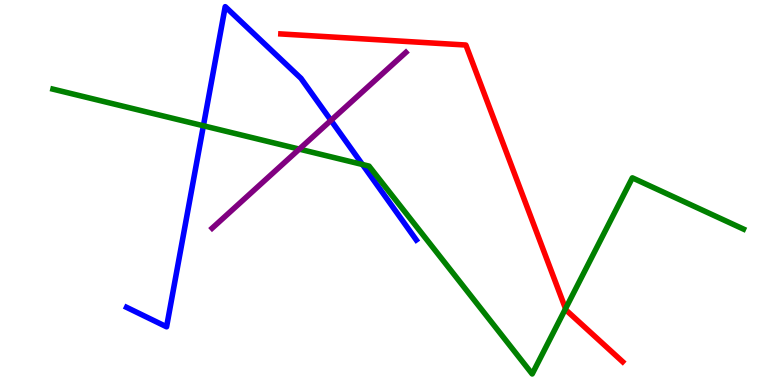[{'lines': ['blue', 'red'], 'intersections': []}, {'lines': ['green', 'red'], 'intersections': [{'x': 7.3, 'y': 1.98}]}, {'lines': ['purple', 'red'], 'intersections': []}, {'lines': ['blue', 'green'], 'intersections': [{'x': 2.62, 'y': 6.73}, {'x': 4.68, 'y': 5.73}]}, {'lines': ['blue', 'purple'], 'intersections': [{'x': 4.27, 'y': 6.87}]}, {'lines': ['green', 'purple'], 'intersections': [{'x': 3.86, 'y': 6.13}]}]